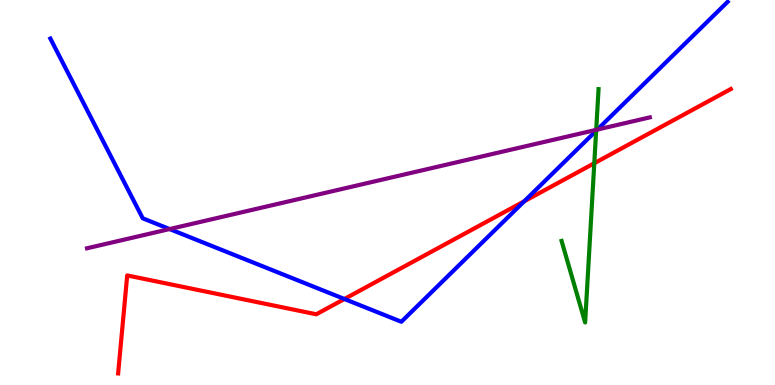[{'lines': ['blue', 'red'], 'intersections': [{'x': 4.44, 'y': 2.23}, {'x': 6.76, 'y': 4.77}]}, {'lines': ['green', 'red'], 'intersections': [{'x': 7.67, 'y': 5.76}]}, {'lines': ['purple', 'red'], 'intersections': []}, {'lines': ['blue', 'green'], 'intersections': [{'x': 7.69, 'y': 6.6}]}, {'lines': ['blue', 'purple'], 'intersections': [{'x': 2.19, 'y': 4.05}, {'x': 7.71, 'y': 6.63}]}, {'lines': ['green', 'purple'], 'intersections': [{'x': 7.69, 'y': 6.63}]}]